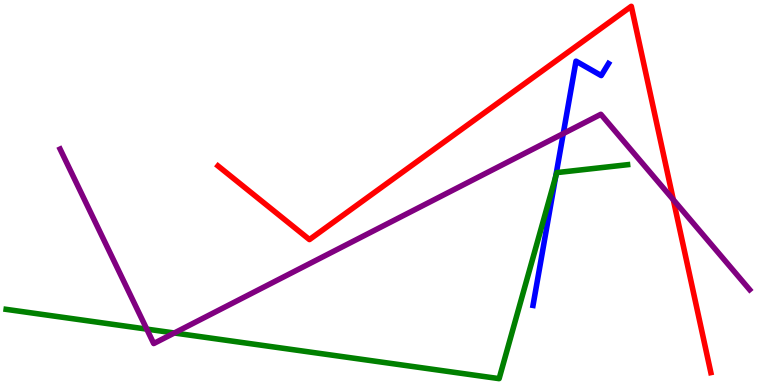[{'lines': ['blue', 'red'], 'intersections': []}, {'lines': ['green', 'red'], 'intersections': []}, {'lines': ['purple', 'red'], 'intersections': [{'x': 8.69, 'y': 4.81}]}, {'lines': ['blue', 'green'], 'intersections': [{'x': 7.17, 'y': 5.41}]}, {'lines': ['blue', 'purple'], 'intersections': [{'x': 7.27, 'y': 6.53}]}, {'lines': ['green', 'purple'], 'intersections': [{'x': 1.89, 'y': 1.45}, {'x': 2.25, 'y': 1.35}]}]